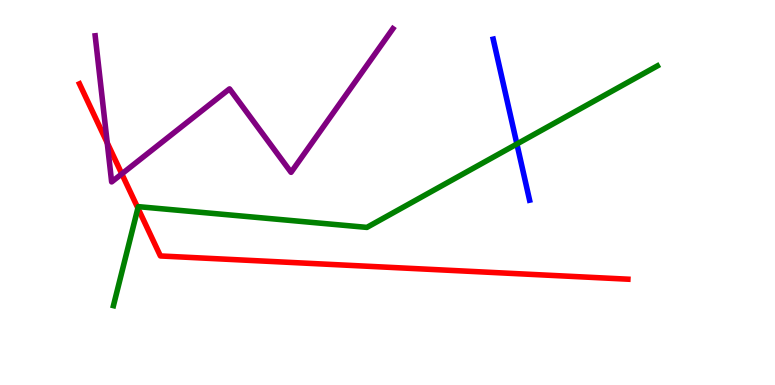[{'lines': ['blue', 'red'], 'intersections': []}, {'lines': ['green', 'red'], 'intersections': [{'x': 1.78, 'y': 4.59}]}, {'lines': ['purple', 'red'], 'intersections': [{'x': 1.38, 'y': 6.29}, {'x': 1.57, 'y': 5.48}]}, {'lines': ['blue', 'green'], 'intersections': [{'x': 6.67, 'y': 6.26}]}, {'lines': ['blue', 'purple'], 'intersections': []}, {'lines': ['green', 'purple'], 'intersections': []}]